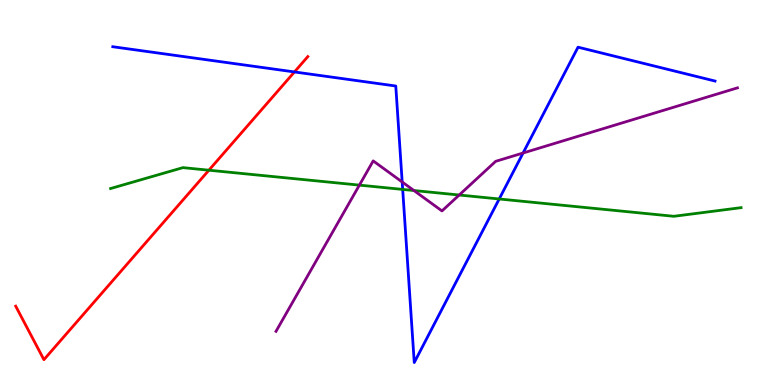[{'lines': ['blue', 'red'], 'intersections': [{'x': 3.8, 'y': 8.13}]}, {'lines': ['green', 'red'], 'intersections': [{'x': 2.7, 'y': 5.58}]}, {'lines': ['purple', 'red'], 'intersections': []}, {'lines': ['blue', 'green'], 'intersections': [{'x': 5.2, 'y': 5.08}, {'x': 6.44, 'y': 4.83}]}, {'lines': ['blue', 'purple'], 'intersections': [{'x': 5.19, 'y': 5.27}, {'x': 6.75, 'y': 6.03}]}, {'lines': ['green', 'purple'], 'intersections': [{'x': 4.64, 'y': 5.19}, {'x': 5.34, 'y': 5.05}, {'x': 5.93, 'y': 4.93}]}]